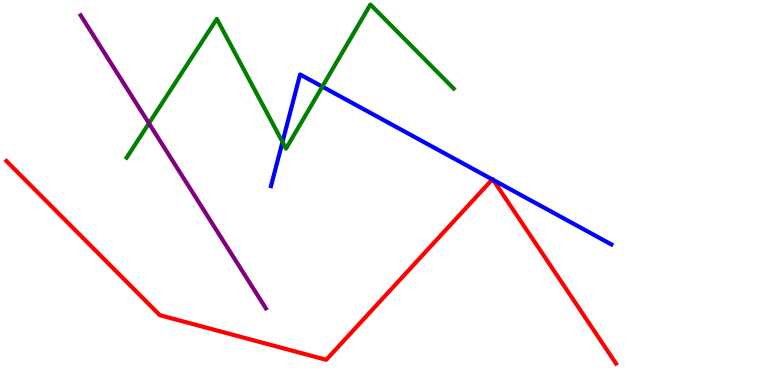[{'lines': ['blue', 'red'], 'intersections': [{'x': 6.35, 'y': 5.34}, {'x': 6.36, 'y': 5.33}]}, {'lines': ['green', 'red'], 'intersections': []}, {'lines': ['purple', 'red'], 'intersections': []}, {'lines': ['blue', 'green'], 'intersections': [{'x': 3.65, 'y': 6.31}, {'x': 4.16, 'y': 7.75}]}, {'lines': ['blue', 'purple'], 'intersections': []}, {'lines': ['green', 'purple'], 'intersections': [{'x': 1.92, 'y': 6.8}]}]